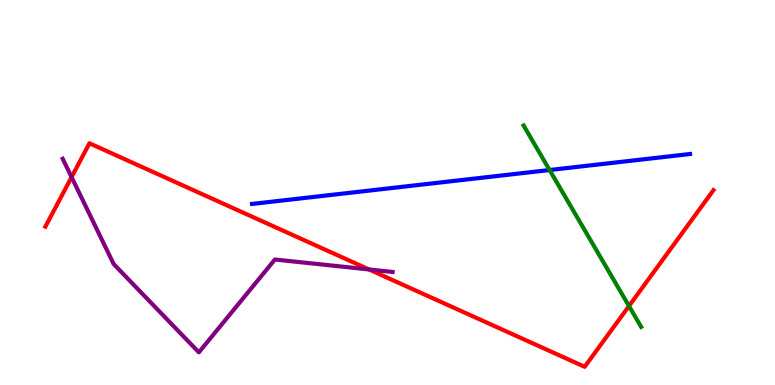[{'lines': ['blue', 'red'], 'intersections': []}, {'lines': ['green', 'red'], 'intersections': [{'x': 8.12, 'y': 2.05}]}, {'lines': ['purple', 'red'], 'intersections': [{'x': 0.924, 'y': 5.4}, {'x': 4.76, 'y': 3.0}]}, {'lines': ['blue', 'green'], 'intersections': [{'x': 7.09, 'y': 5.58}]}, {'lines': ['blue', 'purple'], 'intersections': []}, {'lines': ['green', 'purple'], 'intersections': []}]